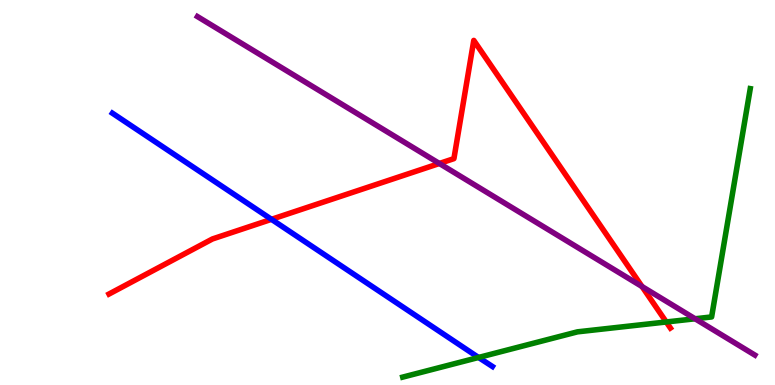[{'lines': ['blue', 'red'], 'intersections': [{'x': 3.5, 'y': 4.3}]}, {'lines': ['green', 'red'], 'intersections': [{'x': 8.6, 'y': 1.64}]}, {'lines': ['purple', 'red'], 'intersections': [{'x': 5.67, 'y': 5.75}, {'x': 8.28, 'y': 2.56}]}, {'lines': ['blue', 'green'], 'intersections': [{'x': 6.18, 'y': 0.715}]}, {'lines': ['blue', 'purple'], 'intersections': []}, {'lines': ['green', 'purple'], 'intersections': [{'x': 8.97, 'y': 1.72}]}]